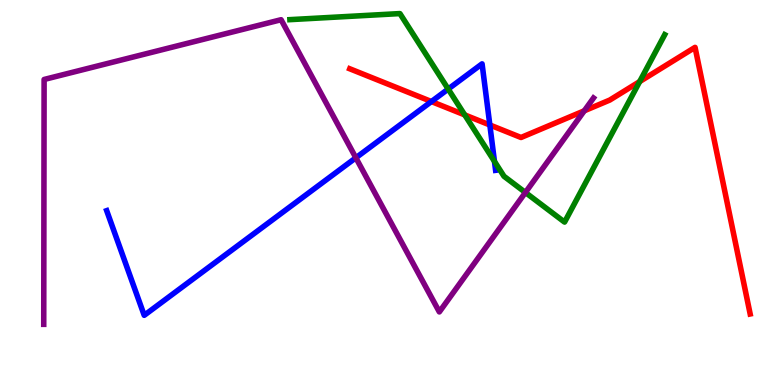[{'lines': ['blue', 'red'], 'intersections': [{'x': 5.57, 'y': 7.36}, {'x': 6.32, 'y': 6.75}]}, {'lines': ['green', 'red'], 'intersections': [{'x': 6.0, 'y': 7.02}, {'x': 8.25, 'y': 7.88}]}, {'lines': ['purple', 'red'], 'intersections': [{'x': 7.54, 'y': 7.12}]}, {'lines': ['blue', 'green'], 'intersections': [{'x': 5.78, 'y': 7.69}, {'x': 6.38, 'y': 5.81}]}, {'lines': ['blue', 'purple'], 'intersections': [{'x': 4.59, 'y': 5.9}]}, {'lines': ['green', 'purple'], 'intersections': [{'x': 6.78, 'y': 5.0}]}]